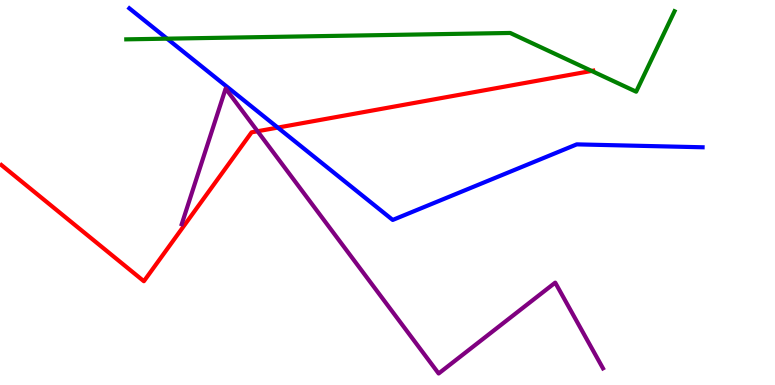[{'lines': ['blue', 'red'], 'intersections': [{'x': 3.58, 'y': 6.69}]}, {'lines': ['green', 'red'], 'intersections': [{'x': 7.63, 'y': 8.16}]}, {'lines': ['purple', 'red'], 'intersections': [{'x': 3.32, 'y': 6.59}]}, {'lines': ['blue', 'green'], 'intersections': [{'x': 2.16, 'y': 9.0}]}, {'lines': ['blue', 'purple'], 'intersections': []}, {'lines': ['green', 'purple'], 'intersections': []}]